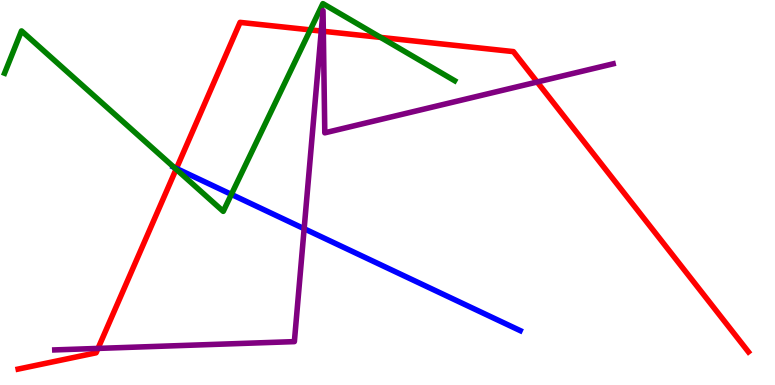[{'lines': ['blue', 'red'], 'intersections': [{'x': 2.28, 'y': 5.62}]}, {'lines': ['green', 'red'], 'intersections': [{'x': 2.27, 'y': 5.61}, {'x': 4.0, 'y': 9.22}, {'x': 4.91, 'y': 9.03}]}, {'lines': ['purple', 'red'], 'intersections': [{'x': 1.26, 'y': 0.95}, {'x': 4.15, 'y': 9.19}, {'x': 4.17, 'y': 9.19}, {'x': 6.93, 'y': 7.87}]}, {'lines': ['blue', 'green'], 'intersections': [{'x': 2.25, 'y': 5.65}, {'x': 2.99, 'y': 4.95}]}, {'lines': ['blue', 'purple'], 'intersections': [{'x': 3.92, 'y': 4.06}]}, {'lines': ['green', 'purple'], 'intersections': []}]